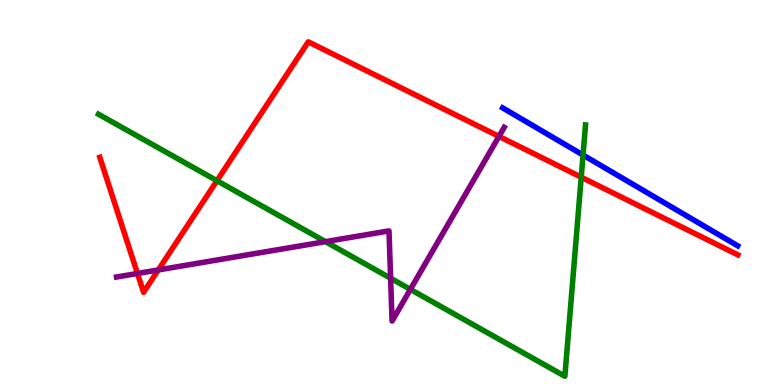[{'lines': ['blue', 'red'], 'intersections': []}, {'lines': ['green', 'red'], 'intersections': [{'x': 2.8, 'y': 5.31}, {'x': 7.5, 'y': 5.4}]}, {'lines': ['purple', 'red'], 'intersections': [{'x': 1.77, 'y': 2.9}, {'x': 2.04, 'y': 2.99}, {'x': 6.44, 'y': 6.46}]}, {'lines': ['blue', 'green'], 'intersections': [{'x': 7.52, 'y': 5.97}]}, {'lines': ['blue', 'purple'], 'intersections': []}, {'lines': ['green', 'purple'], 'intersections': [{'x': 4.2, 'y': 3.72}, {'x': 5.04, 'y': 2.77}, {'x': 5.3, 'y': 2.48}]}]